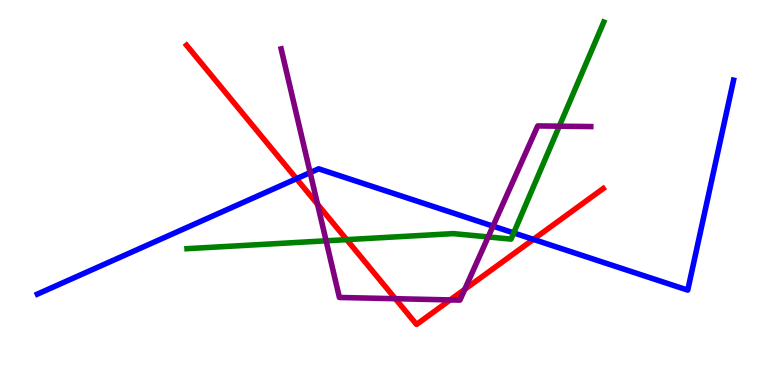[{'lines': ['blue', 'red'], 'intersections': [{'x': 3.83, 'y': 5.36}, {'x': 6.88, 'y': 3.78}]}, {'lines': ['green', 'red'], 'intersections': [{'x': 4.47, 'y': 3.78}]}, {'lines': ['purple', 'red'], 'intersections': [{'x': 4.1, 'y': 4.69}, {'x': 5.1, 'y': 2.24}, {'x': 5.81, 'y': 2.21}, {'x': 6.0, 'y': 2.49}]}, {'lines': ['blue', 'green'], 'intersections': [{'x': 6.63, 'y': 3.95}]}, {'lines': ['blue', 'purple'], 'intersections': [{'x': 4.0, 'y': 5.52}, {'x': 6.36, 'y': 4.13}]}, {'lines': ['green', 'purple'], 'intersections': [{'x': 4.21, 'y': 3.75}, {'x': 6.3, 'y': 3.85}, {'x': 7.22, 'y': 6.72}]}]